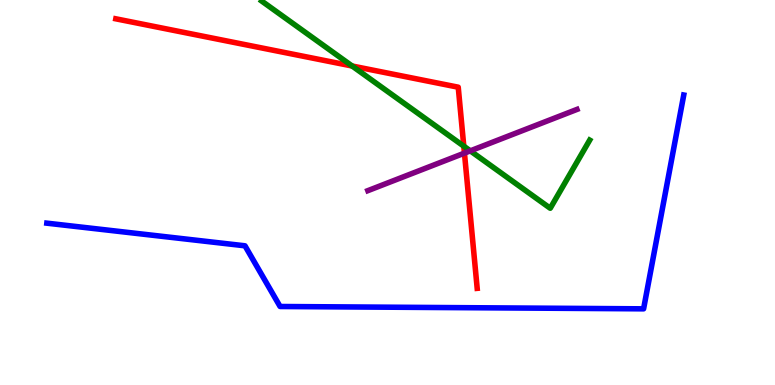[{'lines': ['blue', 'red'], 'intersections': []}, {'lines': ['green', 'red'], 'intersections': [{'x': 4.54, 'y': 8.29}, {'x': 5.98, 'y': 6.2}]}, {'lines': ['purple', 'red'], 'intersections': [{'x': 5.99, 'y': 6.02}]}, {'lines': ['blue', 'green'], 'intersections': []}, {'lines': ['blue', 'purple'], 'intersections': []}, {'lines': ['green', 'purple'], 'intersections': [{'x': 6.07, 'y': 6.08}]}]